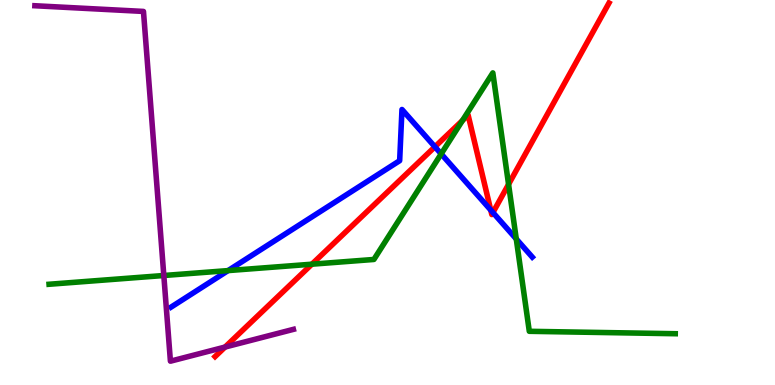[{'lines': ['blue', 'red'], 'intersections': [{'x': 5.61, 'y': 6.19}, {'x': 6.33, 'y': 4.54}, {'x': 6.36, 'y': 4.48}]}, {'lines': ['green', 'red'], 'intersections': [{'x': 4.02, 'y': 3.14}, {'x': 5.97, 'y': 6.87}, {'x': 6.56, 'y': 5.21}]}, {'lines': ['purple', 'red'], 'intersections': [{'x': 2.9, 'y': 0.986}]}, {'lines': ['blue', 'green'], 'intersections': [{'x': 2.94, 'y': 2.97}, {'x': 5.69, 'y': 6.0}, {'x': 6.66, 'y': 3.79}]}, {'lines': ['blue', 'purple'], 'intersections': []}, {'lines': ['green', 'purple'], 'intersections': [{'x': 2.11, 'y': 2.84}]}]